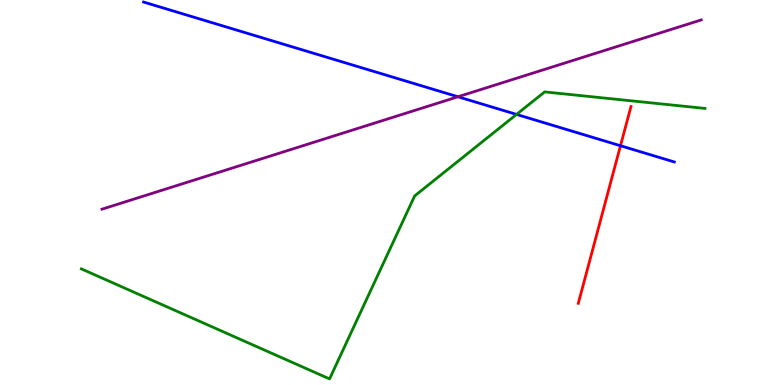[{'lines': ['blue', 'red'], 'intersections': [{'x': 8.01, 'y': 6.21}]}, {'lines': ['green', 'red'], 'intersections': []}, {'lines': ['purple', 'red'], 'intersections': []}, {'lines': ['blue', 'green'], 'intersections': [{'x': 6.66, 'y': 7.03}]}, {'lines': ['blue', 'purple'], 'intersections': [{'x': 5.91, 'y': 7.49}]}, {'lines': ['green', 'purple'], 'intersections': []}]